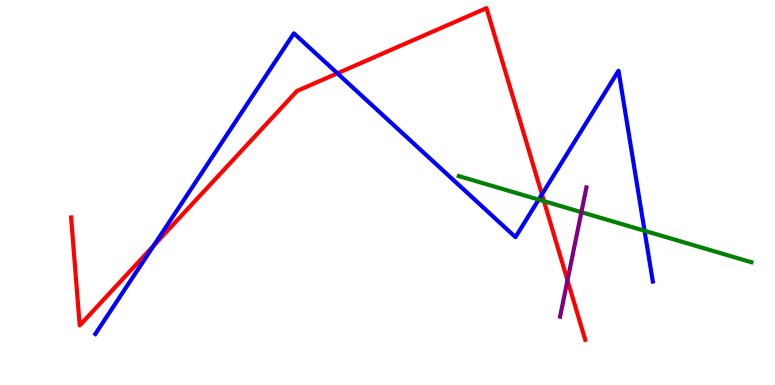[{'lines': ['blue', 'red'], 'intersections': [{'x': 1.98, 'y': 3.62}, {'x': 4.35, 'y': 8.1}, {'x': 6.99, 'y': 4.95}]}, {'lines': ['green', 'red'], 'intersections': [{'x': 7.02, 'y': 4.78}]}, {'lines': ['purple', 'red'], 'intersections': [{'x': 7.32, 'y': 2.72}]}, {'lines': ['blue', 'green'], 'intersections': [{'x': 6.95, 'y': 4.82}, {'x': 8.32, 'y': 4.01}]}, {'lines': ['blue', 'purple'], 'intersections': []}, {'lines': ['green', 'purple'], 'intersections': [{'x': 7.5, 'y': 4.49}]}]